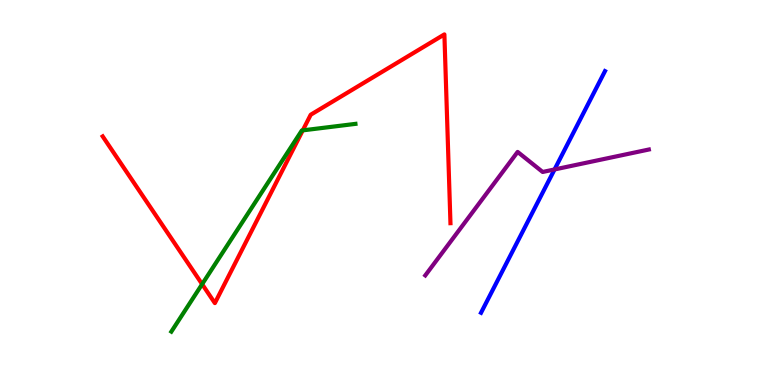[{'lines': ['blue', 'red'], 'intersections': []}, {'lines': ['green', 'red'], 'intersections': [{'x': 2.61, 'y': 2.62}, {'x': 3.91, 'y': 6.61}]}, {'lines': ['purple', 'red'], 'intersections': []}, {'lines': ['blue', 'green'], 'intersections': []}, {'lines': ['blue', 'purple'], 'intersections': [{'x': 7.16, 'y': 5.6}]}, {'lines': ['green', 'purple'], 'intersections': []}]